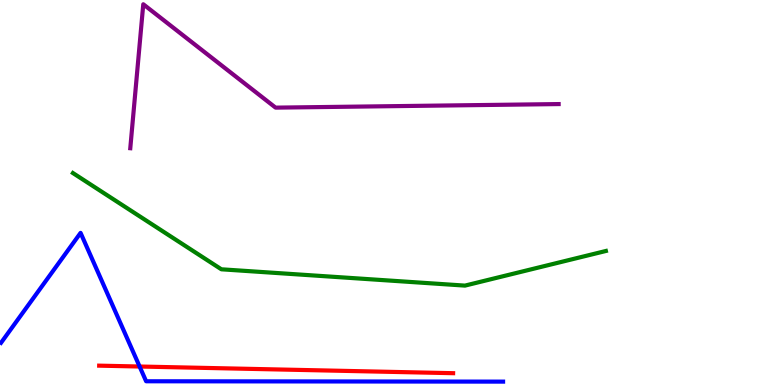[{'lines': ['blue', 'red'], 'intersections': [{'x': 1.8, 'y': 0.48}]}, {'lines': ['green', 'red'], 'intersections': []}, {'lines': ['purple', 'red'], 'intersections': []}, {'lines': ['blue', 'green'], 'intersections': []}, {'lines': ['blue', 'purple'], 'intersections': []}, {'lines': ['green', 'purple'], 'intersections': []}]